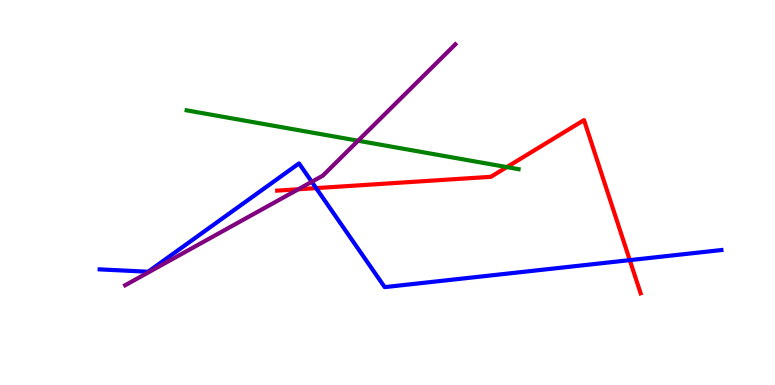[{'lines': ['blue', 'red'], 'intersections': [{'x': 4.08, 'y': 5.11}, {'x': 8.13, 'y': 3.24}]}, {'lines': ['green', 'red'], 'intersections': [{'x': 6.54, 'y': 5.66}]}, {'lines': ['purple', 'red'], 'intersections': [{'x': 3.85, 'y': 5.08}]}, {'lines': ['blue', 'green'], 'intersections': []}, {'lines': ['blue', 'purple'], 'intersections': [{'x': 4.02, 'y': 5.28}]}, {'lines': ['green', 'purple'], 'intersections': [{'x': 4.62, 'y': 6.34}]}]